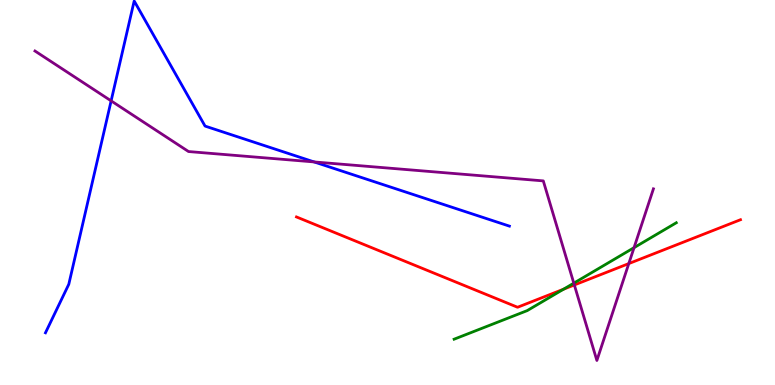[{'lines': ['blue', 'red'], 'intersections': []}, {'lines': ['green', 'red'], 'intersections': [{'x': 7.27, 'y': 2.49}]}, {'lines': ['purple', 'red'], 'intersections': [{'x': 7.41, 'y': 2.6}, {'x': 8.11, 'y': 3.15}]}, {'lines': ['blue', 'green'], 'intersections': []}, {'lines': ['blue', 'purple'], 'intersections': [{'x': 1.43, 'y': 7.38}, {'x': 4.05, 'y': 5.79}]}, {'lines': ['green', 'purple'], 'intersections': [{'x': 7.4, 'y': 2.65}, {'x': 8.18, 'y': 3.57}]}]